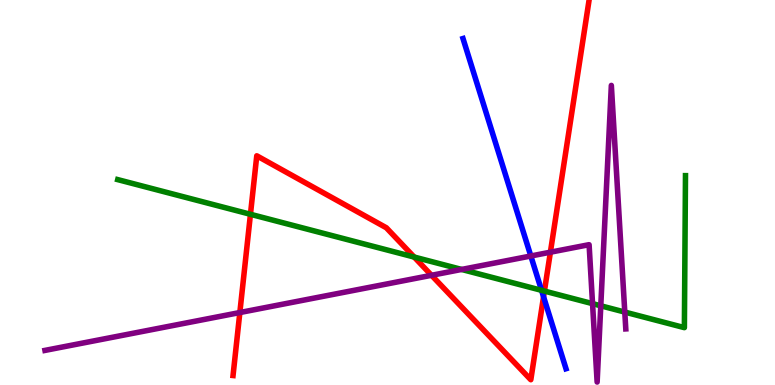[{'lines': ['blue', 'red'], 'intersections': [{'x': 7.01, 'y': 2.29}]}, {'lines': ['green', 'red'], 'intersections': [{'x': 3.23, 'y': 4.43}, {'x': 5.34, 'y': 3.32}, {'x': 7.02, 'y': 2.44}]}, {'lines': ['purple', 'red'], 'intersections': [{'x': 3.09, 'y': 1.88}, {'x': 5.57, 'y': 2.85}, {'x': 7.1, 'y': 3.45}]}, {'lines': ['blue', 'green'], 'intersections': [{'x': 6.99, 'y': 2.46}]}, {'lines': ['blue', 'purple'], 'intersections': [{'x': 6.85, 'y': 3.35}]}, {'lines': ['green', 'purple'], 'intersections': [{'x': 5.96, 'y': 3.0}, {'x': 7.65, 'y': 2.11}, {'x': 7.75, 'y': 2.06}, {'x': 8.06, 'y': 1.89}]}]